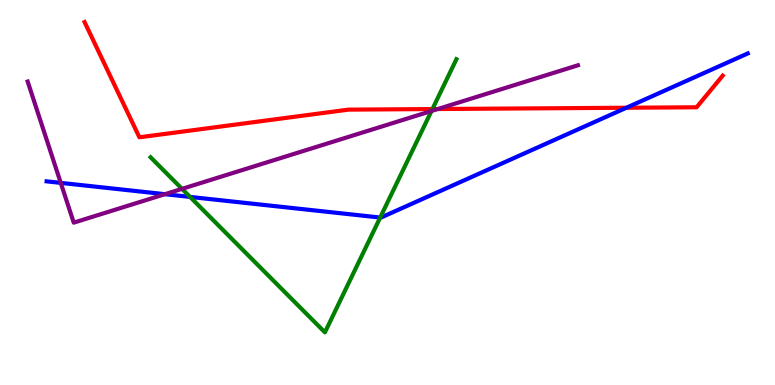[{'lines': ['blue', 'red'], 'intersections': [{'x': 8.08, 'y': 7.2}]}, {'lines': ['green', 'red'], 'intersections': [{'x': 5.58, 'y': 7.17}]}, {'lines': ['purple', 'red'], 'intersections': [{'x': 5.65, 'y': 7.17}]}, {'lines': ['blue', 'green'], 'intersections': [{'x': 2.45, 'y': 4.89}, {'x': 4.91, 'y': 4.35}]}, {'lines': ['blue', 'purple'], 'intersections': [{'x': 0.784, 'y': 5.25}, {'x': 2.13, 'y': 4.96}]}, {'lines': ['green', 'purple'], 'intersections': [{'x': 2.35, 'y': 5.09}, {'x': 5.57, 'y': 7.12}]}]